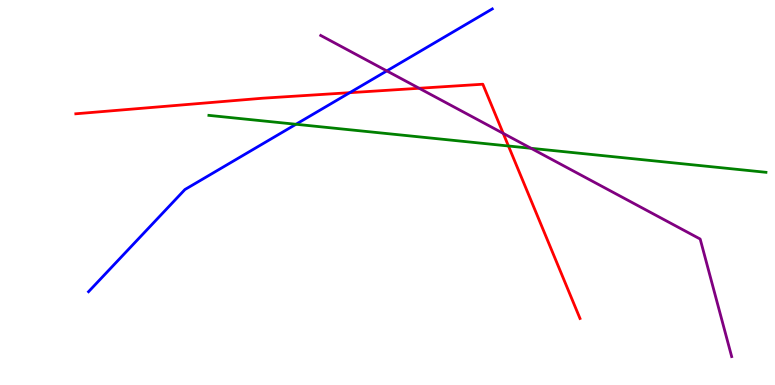[{'lines': ['blue', 'red'], 'intersections': [{'x': 4.51, 'y': 7.59}]}, {'lines': ['green', 'red'], 'intersections': [{'x': 6.56, 'y': 6.21}]}, {'lines': ['purple', 'red'], 'intersections': [{'x': 5.41, 'y': 7.71}, {'x': 6.49, 'y': 6.54}]}, {'lines': ['blue', 'green'], 'intersections': [{'x': 3.82, 'y': 6.77}]}, {'lines': ['blue', 'purple'], 'intersections': [{'x': 4.99, 'y': 8.16}]}, {'lines': ['green', 'purple'], 'intersections': [{'x': 6.85, 'y': 6.15}]}]